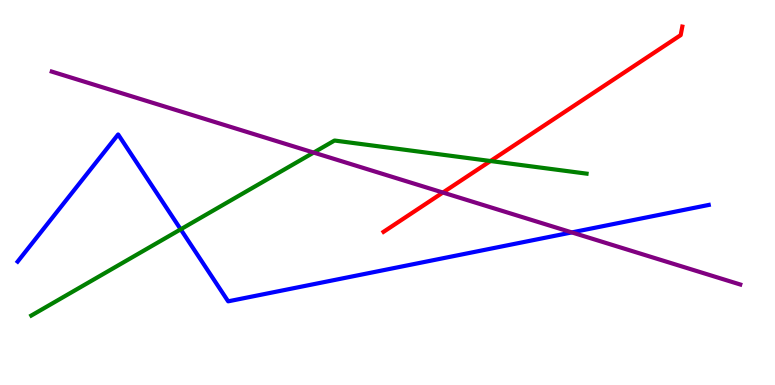[{'lines': ['blue', 'red'], 'intersections': []}, {'lines': ['green', 'red'], 'intersections': [{'x': 6.33, 'y': 5.82}]}, {'lines': ['purple', 'red'], 'intersections': [{'x': 5.71, 'y': 5.0}]}, {'lines': ['blue', 'green'], 'intersections': [{'x': 2.33, 'y': 4.04}]}, {'lines': ['blue', 'purple'], 'intersections': [{'x': 7.38, 'y': 3.96}]}, {'lines': ['green', 'purple'], 'intersections': [{'x': 4.05, 'y': 6.04}]}]